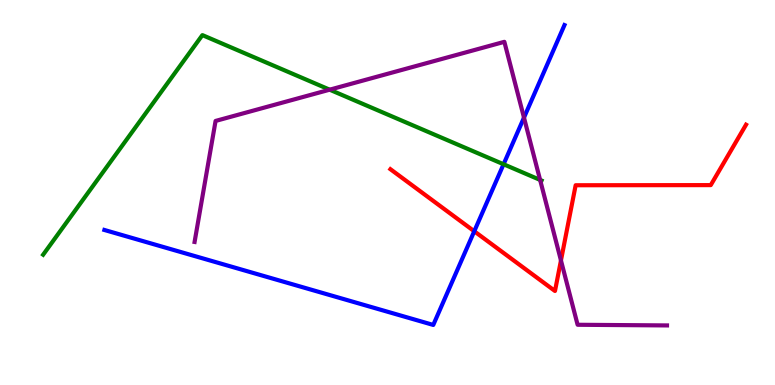[{'lines': ['blue', 'red'], 'intersections': [{'x': 6.12, 'y': 3.99}]}, {'lines': ['green', 'red'], 'intersections': []}, {'lines': ['purple', 'red'], 'intersections': [{'x': 7.24, 'y': 3.24}]}, {'lines': ['blue', 'green'], 'intersections': [{'x': 6.5, 'y': 5.73}]}, {'lines': ['blue', 'purple'], 'intersections': [{'x': 6.76, 'y': 6.94}]}, {'lines': ['green', 'purple'], 'intersections': [{'x': 4.25, 'y': 7.67}, {'x': 6.97, 'y': 5.33}]}]